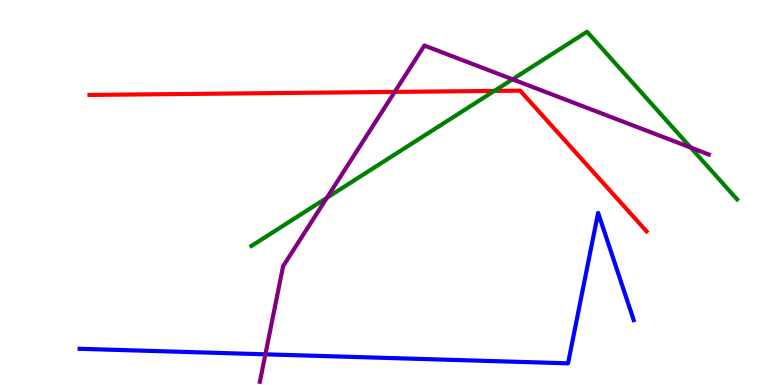[{'lines': ['blue', 'red'], 'intersections': []}, {'lines': ['green', 'red'], 'intersections': [{'x': 6.38, 'y': 7.64}]}, {'lines': ['purple', 'red'], 'intersections': [{'x': 5.09, 'y': 7.61}]}, {'lines': ['blue', 'green'], 'intersections': []}, {'lines': ['blue', 'purple'], 'intersections': [{'x': 3.42, 'y': 0.797}]}, {'lines': ['green', 'purple'], 'intersections': [{'x': 4.22, 'y': 4.86}, {'x': 6.61, 'y': 7.94}, {'x': 8.91, 'y': 6.17}]}]